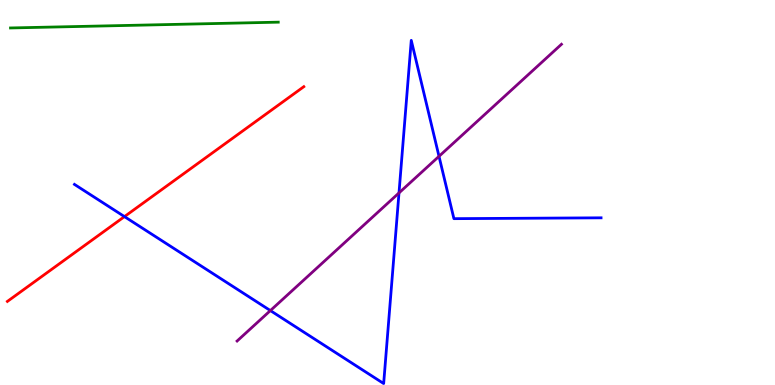[{'lines': ['blue', 'red'], 'intersections': [{'x': 1.61, 'y': 4.37}]}, {'lines': ['green', 'red'], 'intersections': []}, {'lines': ['purple', 'red'], 'intersections': []}, {'lines': ['blue', 'green'], 'intersections': []}, {'lines': ['blue', 'purple'], 'intersections': [{'x': 3.49, 'y': 1.93}, {'x': 5.15, 'y': 4.99}, {'x': 5.66, 'y': 5.94}]}, {'lines': ['green', 'purple'], 'intersections': []}]